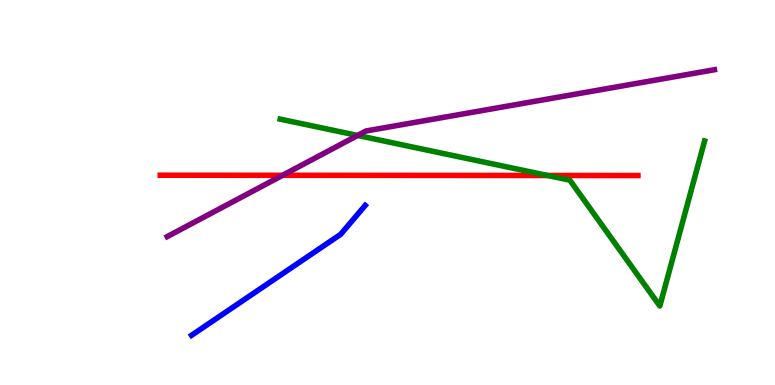[{'lines': ['blue', 'red'], 'intersections': []}, {'lines': ['green', 'red'], 'intersections': [{'x': 7.07, 'y': 5.44}]}, {'lines': ['purple', 'red'], 'intersections': [{'x': 3.65, 'y': 5.45}]}, {'lines': ['blue', 'green'], 'intersections': []}, {'lines': ['blue', 'purple'], 'intersections': []}, {'lines': ['green', 'purple'], 'intersections': [{'x': 4.61, 'y': 6.48}]}]